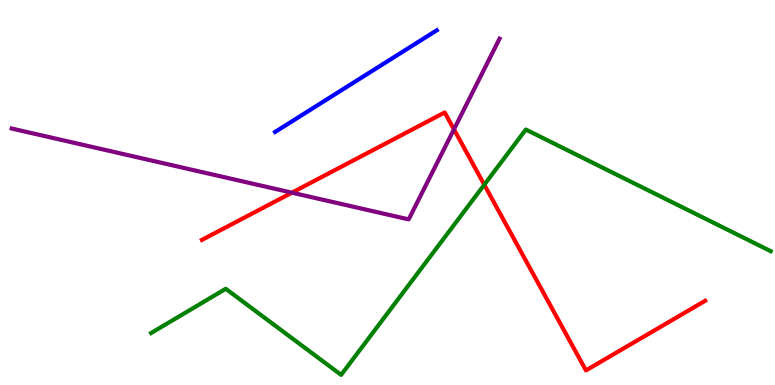[{'lines': ['blue', 'red'], 'intersections': []}, {'lines': ['green', 'red'], 'intersections': [{'x': 6.25, 'y': 5.2}]}, {'lines': ['purple', 'red'], 'intersections': [{'x': 3.77, 'y': 5.0}, {'x': 5.86, 'y': 6.64}]}, {'lines': ['blue', 'green'], 'intersections': []}, {'lines': ['blue', 'purple'], 'intersections': []}, {'lines': ['green', 'purple'], 'intersections': []}]